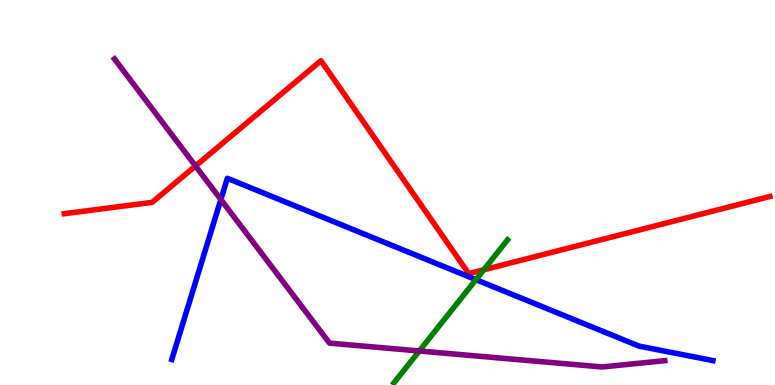[{'lines': ['blue', 'red'], 'intersections': []}, {'lines': ['green', 'red'], 'intersections': [{'x': 6.24, 'y': 2.99}]}, {'lines': ['purple', 'red'], 'intersections': [{'x': 2.52, 'y': 5.69}]}, {'lines': ['blue', 'green'], 'intersections': [{'x': 6.14, 'y': 2.74}]}, {'lines': ['blue', 'purple'], 'intersections': [{'x': 2.85, 'y': 4.82}]}, {'lines': ['green', 'purple'], 'intersections': [{'x': 5.41, 'y': 0.884}]}]